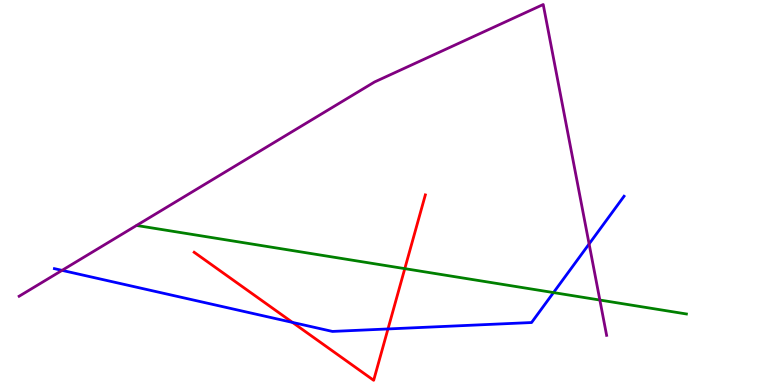[{'lines': ['blue', 'red'], 'intersections': [{'x': 3.77, 'y': 1.63}, {'x': 5.01, 'y': 1.46}]}, {'lines': ['green', 'red'], 'intersections': [{'x': 5.22, 'y': 3.02}]}, {'lines': ['purple', 'red'], 'intersections': []}, {'lines': ['blue', 'green'], 'intersections': [{'x': 7.14, 'y': 2.4}]}, {'lines': ['blue', 'purple'], 'intersections': [{'x': 0.801, 'y': 2.98}, {'x': 7.6, 'y': 3.66}]}, {'lines': ['green', 'purple'], 'intersections': [{'x': 7.74, 'y': 2.21}]}]